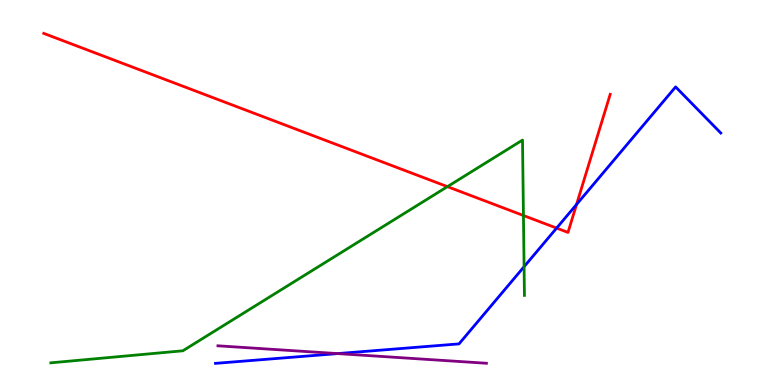[{'lines': ['blue', 'red'], 'intersections': [{'x': 7.18, 'y': 4.08}, {'x': 7.44, 'y': 4.69}]}, {'lines': ['green', 'red'], 'intersections': [{'x': 5.77, 'y': 5.15}, {'x': 6.75, 'y': 4.4}]}, {'lines': ['purple', 'red'], 'intersections': []}, {'lines': ['blue', 'green'], 'intersections': [{'x': 6.76, 'y': 3.07}]}, {'lines': ['blue', 'purple'], 'intersections': [{'x': 4.36, 'y': 0.816}]}, {'lines': ['green', 'purple'], 'intersections': []}]